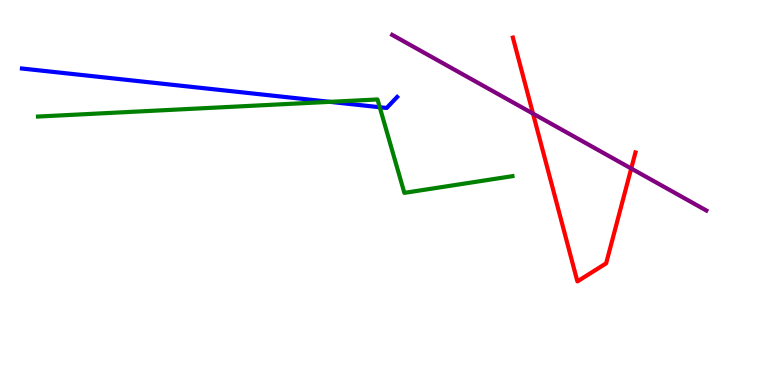[{'lines': ['blue', 'red'], 'intersections': []}, {'lines': ['green', 'red'], 'intersections': []}, {'lines': ['purple', 'red'], 'intersections': [{'x': 6.88, 'y': 7.05}, {'x': 8.14, 'y': 5.62}]}, {'lines': ['blue', 'green'], 'intersections': [{'x': 4.26, 'y': 7.35}, {'x': 4.9, 'y': 7.21}]}, {'lines': ['blue', 'purple'], 'intersections': []}, {'lines': ['green', 'purple'], 'intersections': []}]